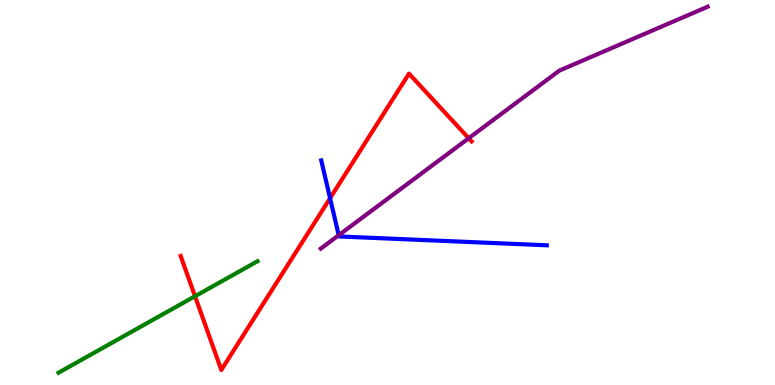[{'lines': ['blue', 'red'], 'intersections': [{'x': 4.26, 'y': 4.85}]}, {'lines': ['green', 'red'], 'intersections': [{'x': 2.52, 'y': 2.31}]}, {'lines': ['purple', 'red'], 'intersections': [{'x': 6.05, 'y': 6.41}]}, {'lines': ['blue', 'green'], 'intersections': []}, {'lines': ['blue', 'purple'], 'intersections': [{'x': 4.37, 'y': 3.89}]}, {'lines': ['green', 'purple'], 'intersections': []}]